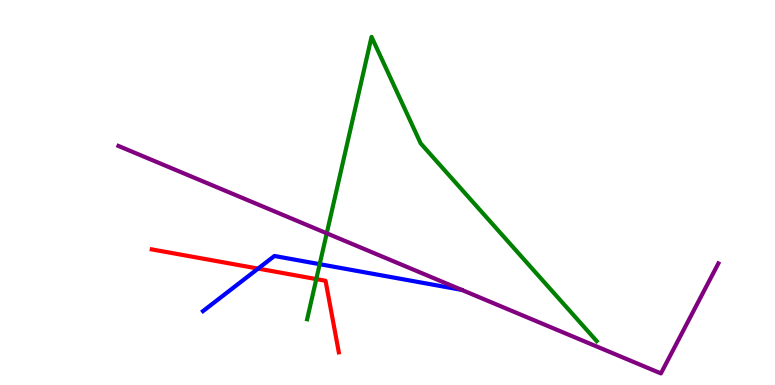[{'lines': ['blue', 'red'], 'intersections': [{'x': 3.33, 'y': 3.02}]}, {'lines': ['green', 'red'], 'intersections': [{'x': 4.08, 'y': 2.75}]}, {'lines': ['purple', 'red'], 'intersections': []}, {'lines': ['blue', 'green'], 'intersections': [{'x': 4.13, 'y': 3.14}]}, {'lines': ['blue', 'purple'], 'intersections': []}, {'lines': ['green', 'purple'], 'intersections': [{'x': 4.22, 'y': 3.94}]}]